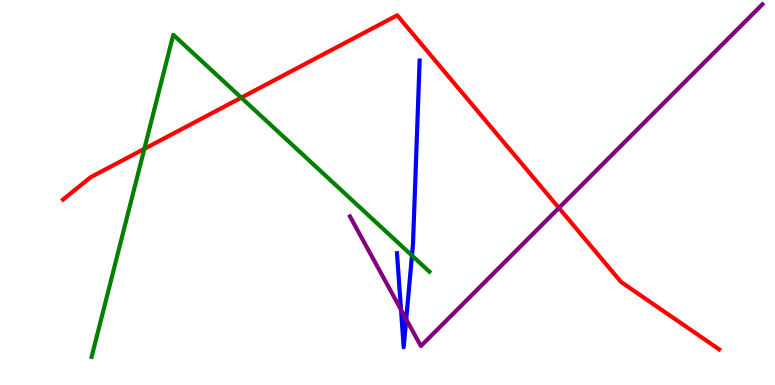[{'lines': ['blue', 'red'], 'intersections': []}, {'lines': ['green', 'red'], 'intersections': [{'x': 1.86, 'y': 6.13}, {'x': 3.11, 'y': 7.46}]}, {'lines': ['purple', 'red'], 'intersections': [{'x': 7.21, 'y': 4.6}]}, {'lines': ['blue', 'green'], 'intersections': [{'x': 5.32, 'y': 3.36}]}, {'lines': ['blue', 'purple'], 'intersections': [{'x': 5.17, 'y': 1.96}, {'x': 5.24, 'y': 1.71}]}, {'lines': ['green', 'purple'], 'intersections': []}]